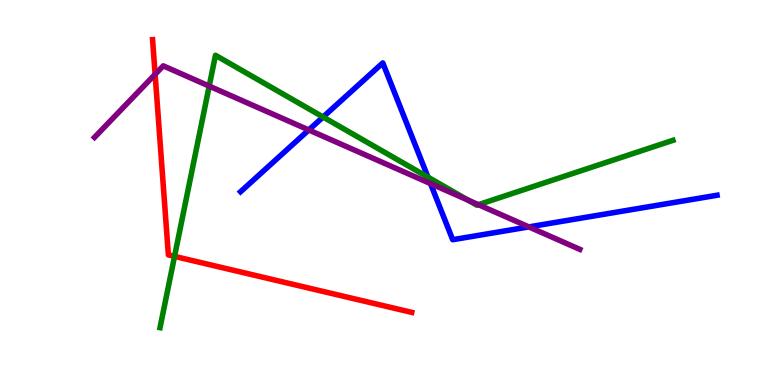[{'lines': ['blue', 'red'], 'intersections': []}, {'lines': ['green', 'red'], 'intersections': [{'x': 2.25, 'y': 3.34}]}, {'lines': ['purple', 'red'], 'intersections': [{'x': 2.0, 'y': 8.07}]}, {'lines': ['blue', 'green'], 'intersections': [{'x': 4.17, 'y': 6.96}, {'x': 5.52, 'y': 5.4}]}, {'lines': ['blue', 'purple'], 'intersections': [{'x': 3.98, 'y': 6.62}, {'x': 5.56, 'y': 5.23}, {'x': 6.82, 'y': 4.11}]}, {'lines': ['green', 'purple'], 'intersections': [{'x': 2.7, 'y': 7.76}, {'x': 6.04, 'y': 4.8}, {'x': 6.17, 'y': 4.68}]}]